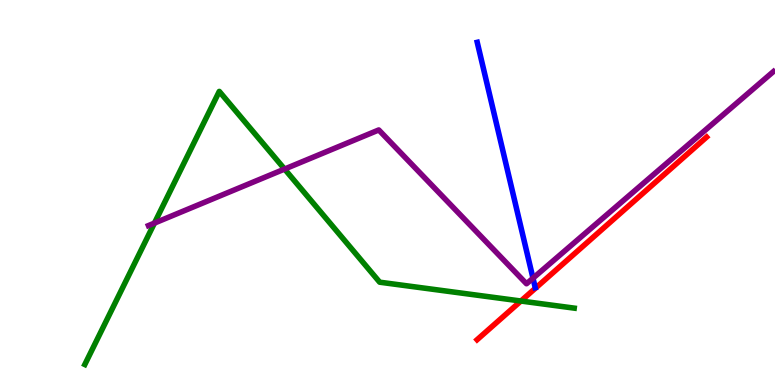[{'lines': ['blue', 'red'], 'intersections': []}, {'lines': ['green', 'red'], 'intersections': [{'x': 6.72, 'y': 2.18}]}, {'lines': ['purple', 'red'], 'intersections': []}, {'lines': ['blue', 'green'], 'intersections': []}, {'lines': ['blue', 'purple'], 'intersections': [{'x': 6.88, 'y': 2.77}]}, {'lines': ['green', 'purple'], 'intersections': [{'x': 1.99, 'y': 4.21}, {'x': 3.67, 'y': 5.61}]}]